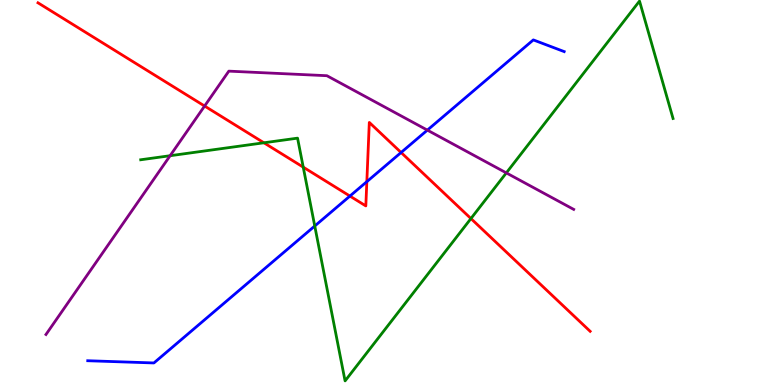[{'lines': ['blue', 'red'], 'intersections': [{'x': 4.52, 'y': 4.91}, {'x': 4.73, 'y': 5.28}, {'x': 5.18, 'y': 6.04}]}, {'lines': ['green', 'red'], 'intersections': [{'x': 3.41, 'y': 6.29}, {'x': 3.91, 'y': 5.66}, {'x': 6.08, 'y': 4.32}]}, {'lines': ['purple', 'red'], 'intersections': [{'x': 2.64, 'y': 7.25}]}, {'lines': ['blue', 'green'], 'intersections': [{'x': 4.06, 'y': 4.13}]}, {'lines': ['blue', 'purple'], 'intersections': [{'x': 5.51, 'y': 6.62}]}, {'lines': ['green', 'purple'], 'intersections': [{'x': 2.19, 'y': 5.96}, {'x': 6.53, 'y': 5.51}]}]